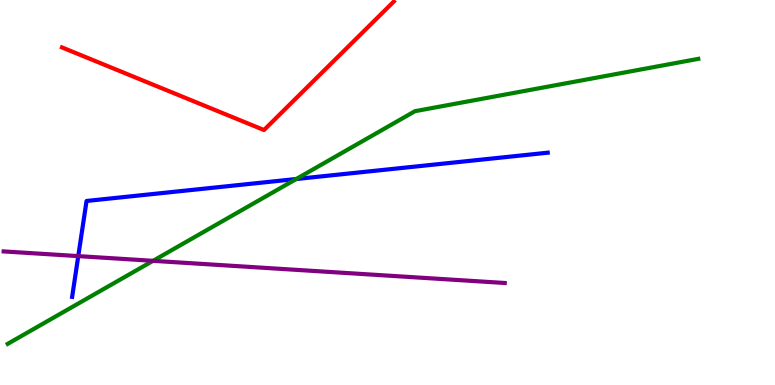[{'lines': ['blue', 'red'], 'intersections': []}, {'lines': ['green', 'red'], 'intersections': []}, {'lines': ['purple', 'red'], 'intersections': []}, {'lines': ['blue', 'green'], 'intersections': [{'x': 3.82, 'y': 5.35}]}, {'lines': ['blue', 'purple'], 'intersections': [{'x': 1.01, 'y': 3.35}]}, {'lines': ['green', 'purple'], 'intersections': [{'x': 1.97, 'y': 3.23}]}]